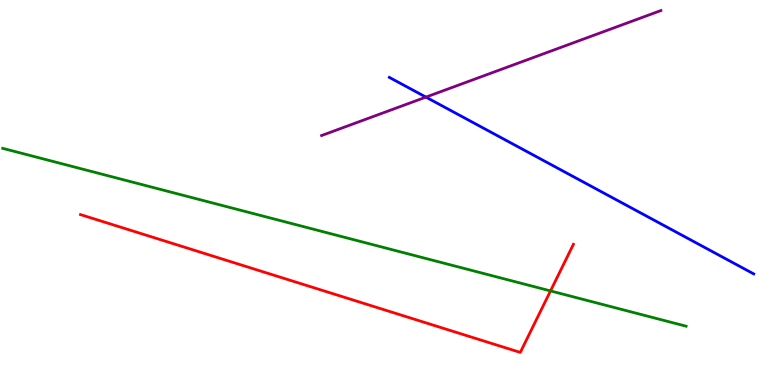[{'lines': ['blue', 'red'], 'intersections': []}, {'lines': ['green', 'red'], 'intersections': [{'x': 7.1, 'y': 2.44}]}, {'lines': ['purple', 'red'], 'intersections': []}, {'lines': ['blue', 'green'], 'intersections': []}, {'lines': ['blue', 'purple'], 'intersections': [{'x': 5.5, 'y': 7.48}]}, {'lines': ['green', 'purple'], 'intersections': []}]